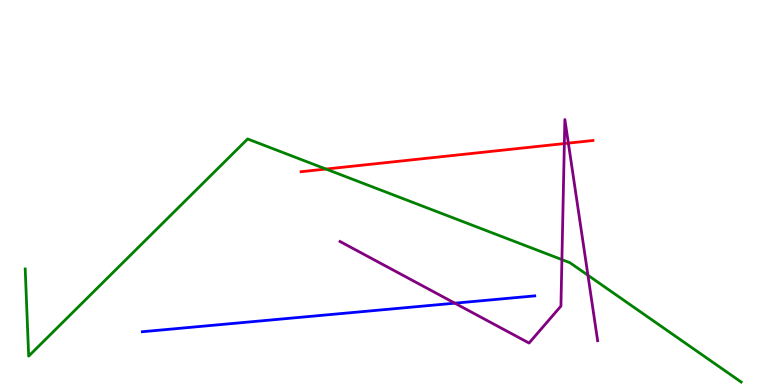[{'lines': ['blue', 'red'], 'intersections': []}, {'lines': ['green', 'red'], 'intersections': [{'x': 4.21, 'y': 5.61}]}, {'lines': ['purple', 'red'], 'intersections': [{'x': 7.28, 'y': 6.27}, {'x': 7.33, 'y': 6.28}]}, {'lines': ['blue', 'green'], 'intersections': []}, {'lines': ['blue', 'purple'], 'intersections': [{'x': 5.87, 'y': 2.13}]}, {'lines': ['green', 'purple'], 'intersections': [{'x': 7.25, 'y': 3.26}, {'x': 7.59, 'y': 2.85}]}]